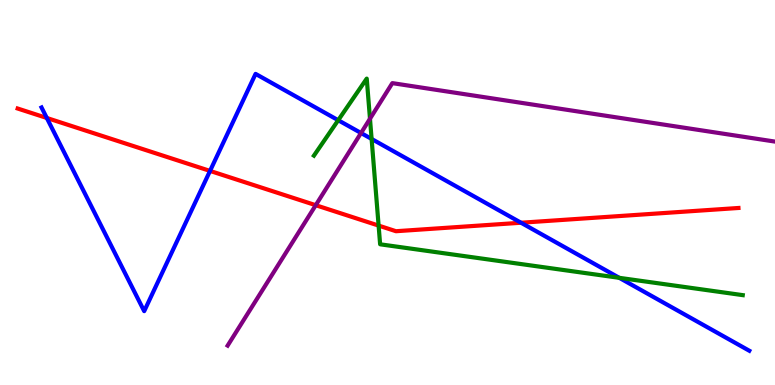[{'lines': ['blue', 'red'], 'intersections': [{'x': 0.604, 'y': 6.94}, {'x': 2.71, 'y': 5.56}, {'x': 6.72, 'y': 4.21}]}, {'lines': ['green', 'red'], 'intersections': [{'x': 4.89, 'y': 4.14}]}, {'lines': ['purple', 'red'], 'intersections': [{'x': 4.07, 'y': 4.67}]}, {'lines': ['blue', 'green'], 'intersections': [{'x': 4.36, 'y': 6.88}, {'x': 4.8, 'y': 6.39}, {'x': 7.99, 'y': 2.78}]}, {'lines': ['blue', 'purple'], 'intersections': [{'x': 4.66, 'y': 6.54}]}, {'lines': ['green', 'purple'], 'intersections': [{'x': 4.77, 'y': 6.92}]}]